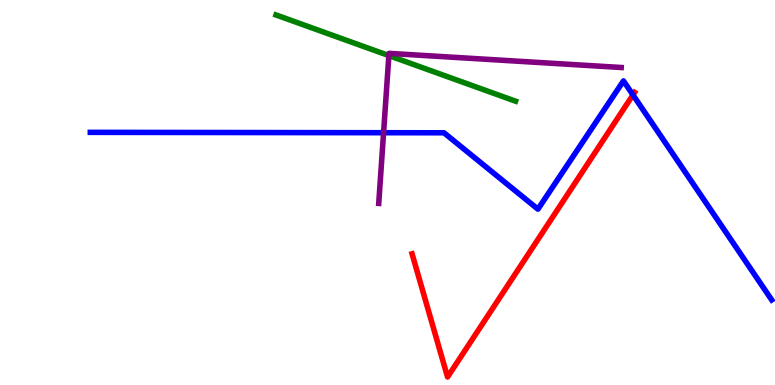[{'lines': ['blue', 'red'], 'intersections': [{'x': 8.17, 'y': 7.54}]}, {'lines': ['green', 'red'], 'intersections': []}, {'lines': ['purple', 'red'], 'intersections': []}, {'lines': ['blue', 'green'], 'intersections': []}, {'lines': ['blue', 'purple'], 'intersections': [{'x': 4.95, 'y': 6.55}]}, {'lines': ['green', 'purple'], 'intersections': [{'x': 5.02, 'y': 8.56}]}]